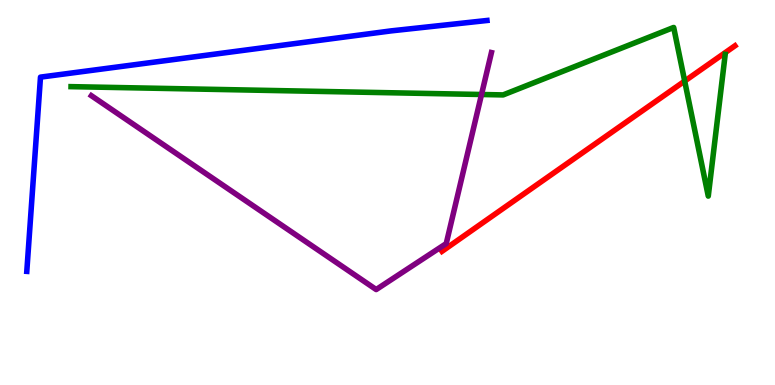[{'lines': ['blue', 'red'], 'intersections': []}, {'lines': ['green', 'red'], 'intersections': [{'x': 8.83, 'y': 7.89}]}, {'lines': ['purple', 'red'], 'intersections': []}, {'lines': ['blue', 'green'], 'intersections': []}, {'lines': ['blue', 'purple'], 'intersections': []}, {'lines': ['green', 'purple'], 'intersections': [{'x': 6.21, 'y': 7.55}]}]